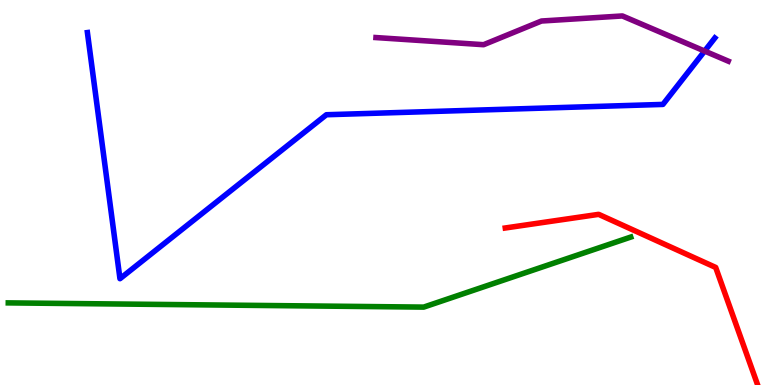[{'lines': ['blue', 'red'], 'intersections': []}, {'lines': ['green', 'red'], 'intersections': []}, {'lines': ['purple', 'red'], 'intersections': []}, {'lines': ['blue', 'green'], 'intersections': []}, {'lines': ['blue', 'purple'], 'intersections': [{'x': 9.09, 'y': 8.67}]}, {'lines': ['green', 'purple'], 'intersections': []}]